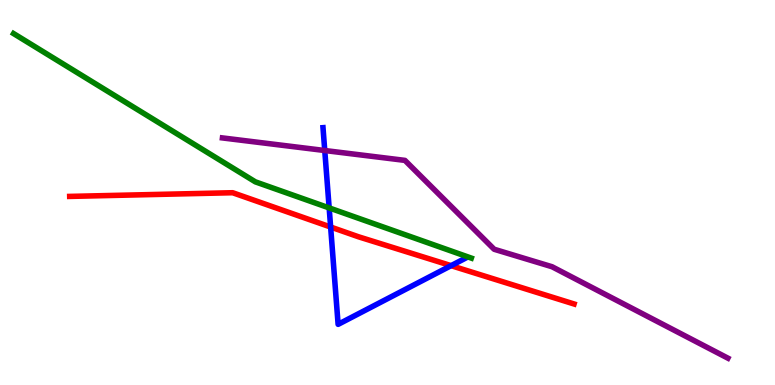[{'lines': ['blue', 'red'], 'intersections': [{'x': 4.27, 'y': 4.1}, {'x': 5.82, 'y': 3.1}]}, {'lines': ['green', 'red'], 'intersections': []}, {'lines': ['purple', 'red'], 'intersections': []}, {'lines': ['blue', 'green'], 'intersections': [{'x': 4.25, 'y': 4.6}]}, {'lines': ['blue', 'purple'], 'intersections': [{'x': 4.19, 'y': 6.09}]}, {'lines': ['green', 'purple'], 'intersections': []}]